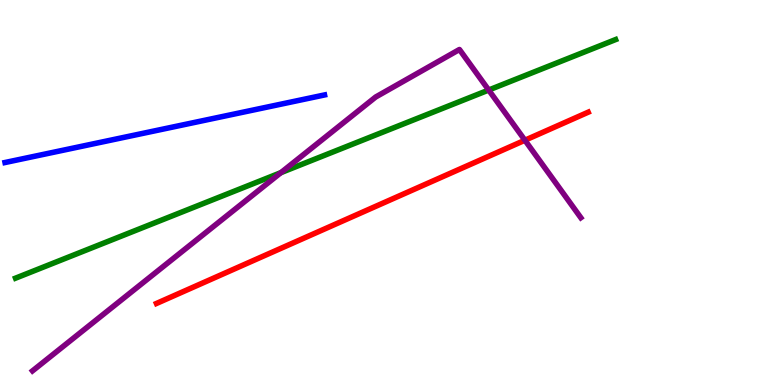[{'lines': ['blue', 'red'], 'intersections': []}, {'lines': ['green', 'red'], 'intersections': []}, {'lines': ['purple', 'red'], 'intersections': [{'x': 6.77, 'y': 6.36}]}, {'lines': ['blue', 'green'], 'intersections': []}, {'lines': ['blue', 'purple'], 'intersections': []}, {'lines': ['green', 'purple'], 'intersections': [{'x': 3.62, 'y': 5.52}, {'x': 6.31, 'y': 7.66}]}]